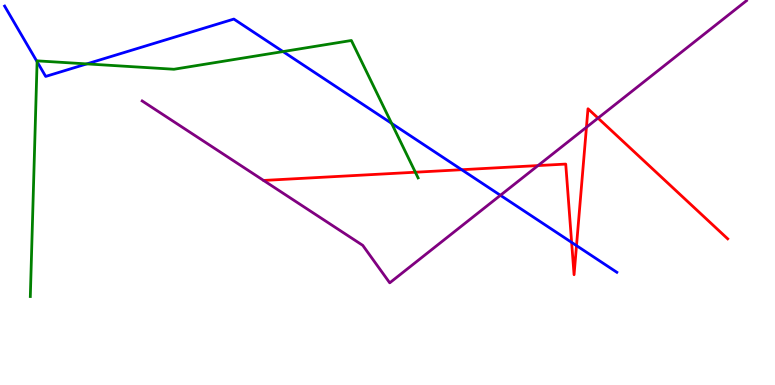[{'lines': ['blue', 'red'], 'intersections': [{'x': 5.96, 'y': 5.59}, {'x': 7.38, 'y': 3.7}, {'x': 7.44, 'y': 3.62}]}, {'lines': ['green', 'red'], 'intersections': [{'x': 5.36, 'y': 5.53}]}, {'lines': ['purple', 'red'], 'intersections': [{'x': 6.94, 'y': 5.7}, {'x': 7.57, 'y': 6.69}, {'x': 7.72, 'y': 6.93}]}, {'lines': ['blue', 'green'], 'intersections': [{'x': 0.479, 'y': 8.4}, {'x': 1.12, 'y': 8.34}, {'x': 3.65, 'y': 8.66}, {'x': 5.05, 'y': 6.8}]}, {'lines': ['blue', 'purple'], 'intersections': [{'x': 6.46, 'y': 4.93}]}, {'lines': ['green', 'purple'], 'intersections': []}]